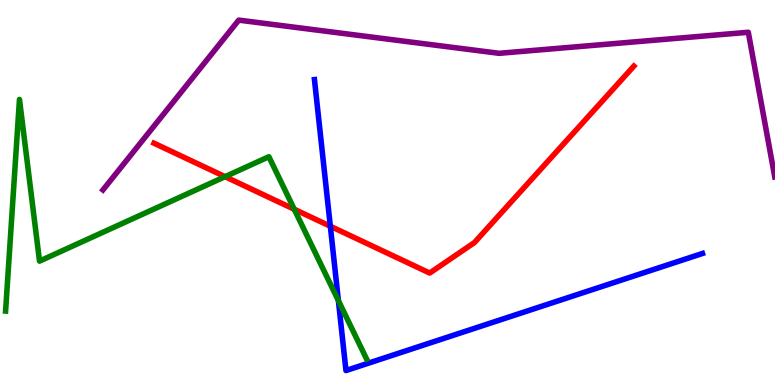[{'lines': ['blue', 'red'], 'intersections': [{'x': 4.26, 'y': 4.12}]}, {'lines': ['green', 'red'], 'intersections': [{'x': 2.9, 'y': 5.41}, {'x': 3.8, 'y': 4.56}]}, {'lines': ['purple', 'red'], 'intersections': []}, {'lines': ['blue', 'green'], 'intersections': [{'x': 4.37, 'y': 2.19}]}, {'lines': ['blue', 'purple'], 'intersections': []}, {'lines': ['green', 'purple'], 'intersections': []}]